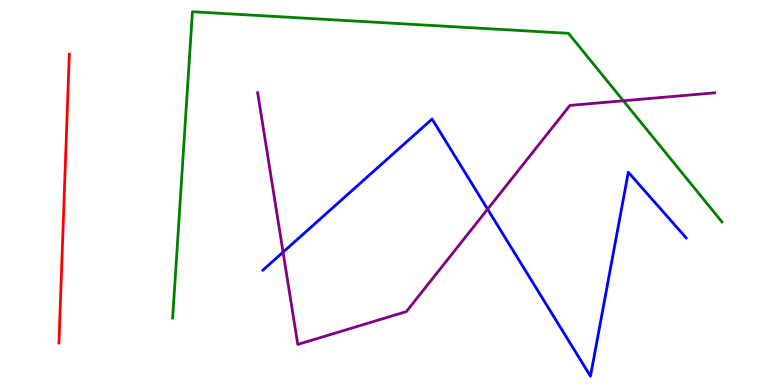[{'lines': ['blue', 'red'], 'intersections': []}, {'lines': ['green', 'red'], 'intersections': []}, {'lines': ['purple', 'red'], 'intersections': []}, {'lines': ['blue', 'green'], 'intersections': []}, {'lines': ['blue', 'purple'], 'intersections': [{'x': 3.65, 'y': 3.45}, {'x': 6.29, 'y': 4.57}]}, {'lines': ['green', 'purple'], 'intersections': [{'x': 8.04, 'y': 7.38}]}]